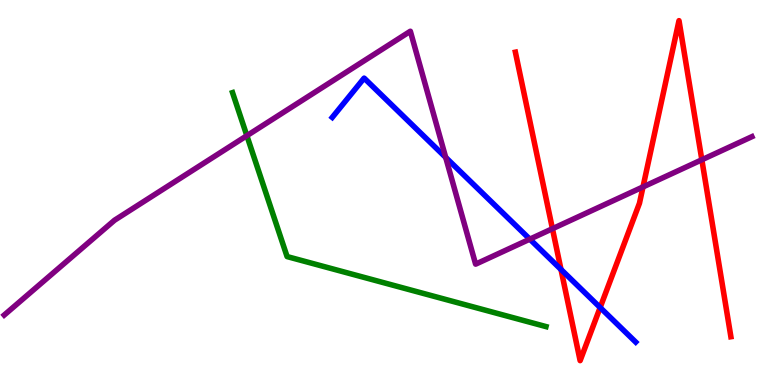[{'lines': ['blue', 'red'], 'intersections': [{'x': 7.24, 'y': 3.0}, {'x': 7.74, 'y': 2.01}]}, {'lines': ['green', 'red'], 'intersections': []}, {'lines': ['purple', 'red'], 'intersections': [{'x': 7.13, 'y': 4.06}, {'x': 8.3, 'y': 5.14}, {'x': 9.06, 'y': 5.85}]}, {'lines': ['blue', 'green'], 'intersections': []}, {'lines': ['blue', 'purple'], 'intersections': [{'x': 5.75, 'y': 5.91}, {'x': 6.84, 'y': 3.79}]}, {'lines': ['green', 'purple'], 'intersections': [{'x': 3.19, 'y': 6.48}]}]